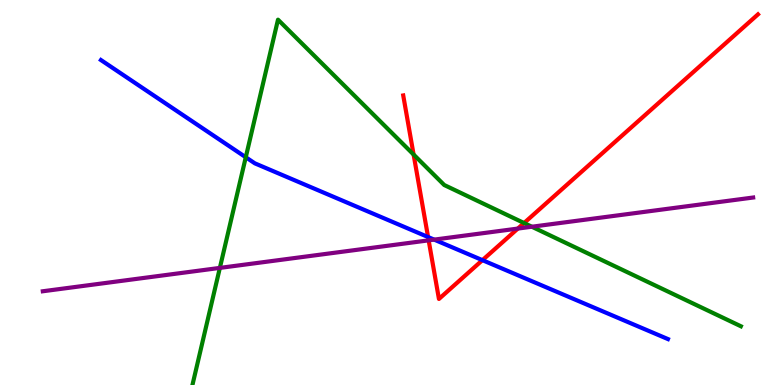[{'lines': ['blue', 'red'], 'intersections': [{'x': 5.52, 'y': 3.84}, {'x': 6.22, 'y': 3.24}]}, {'lines': ['green', 'red'], 'intersections': [{'x': 5.34, 'y': 5.99}, {'x': 6.76, 'y': 4.21}]}, {'lines': ['purple', 'red'], 'intersections': [{'x': 5.53, 'y': 3.76}, {'x': 6.68, 'y': 4.06}]}, {'lines': ['blue', 'green'], 'intersections': [{'x': 3.17, 'y': 5.92}]}, {'lines': ['blue', 'purple'], 'intersections': [{'x': 5.6, 'y': 3.78}]}, {'lines': ['green', 'purple'], 'intersections': [{'x': 2.84, 'y': 3.04}, {'x': 6.86, 'y': 4.11}]}]